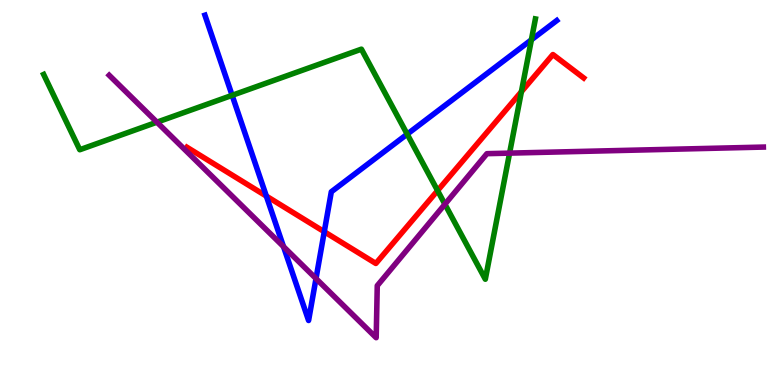[{'lines': ['blue', 'red'], 'intersections': [{'x': 3.44, 'y': 4.91}, {'x': 4.18, 'y': 3.98}]}, {'lines': ['green', 'red'], 'intersections': [{'x': 5.65, 'y': 5.05}, {'x': 6.73, 'y': 7.62}]}, {'lines': ['purple', 'red'], 'intersections': []}, {'lines': ['blue', 'green'], 'intersections': [{'x': 3.0, 'y': 7.52}, {'x': 5.25, 'y': 6.52}, {'x': 6.86, 'y': 8.97}]}, {'lines': ['blue', 'purple'], 'intersections': [{'x': 3.66, 'y': 3.59}, {'x': 4.08, 'y': 2.76}]}, {'lines': ['green', 'purple'], 'intersections': [{'x': 2.02, 'y': 6.83}, {'x': 5.74, 'y': 4.7}, {'x': 6.58, 'y': 6.02}]}]